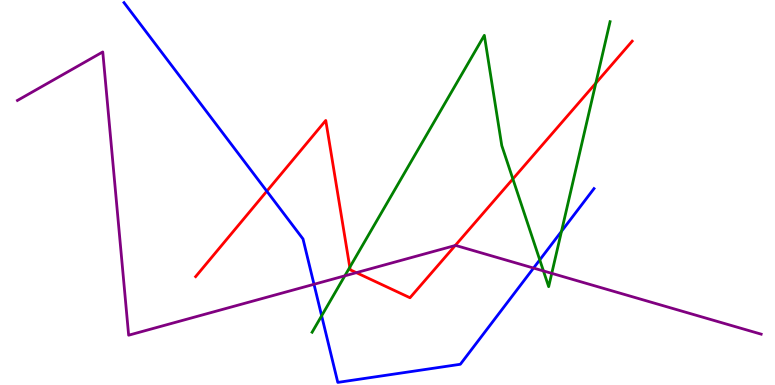[{'lines': ['blue', 'red'], 'intersections': [{'x': 3.44, 'y': 5.03}]}, {'lines': ['green', 'red'], 'intersections': [{'x': 4.51, 'y': 3.06}, {'x': 6.62, 'y': 5.35}, {'x': 7.69, 'y': 7.84}]}, {'lines': ['purple', 'red'], 'intersections': [{'x': 4.6, 'y': 2.92}, {'x': 5.87, 'y': 3.62}]}, {'lines': ['blue', 'green'], 'intersections': [{'x': 4.15, 'y': 1.8}, {'x': 6.96, 'y': 3.25}, {'x': 7.25, 'y': 3.99}]}, {'lines': ['blue', 'purple'], 'intersections': [{'x': 4.05, 'y': 2.62}, {'x': 6.88, 'y': 3.04}]}, {'lines': ['green', 'purple'], 'intersections': [{'x': 4.45, 'y': 2.84}, {'x': 7.01, 'y': 2.96}, {'x': 7.12, 'y': 2.9}]}]